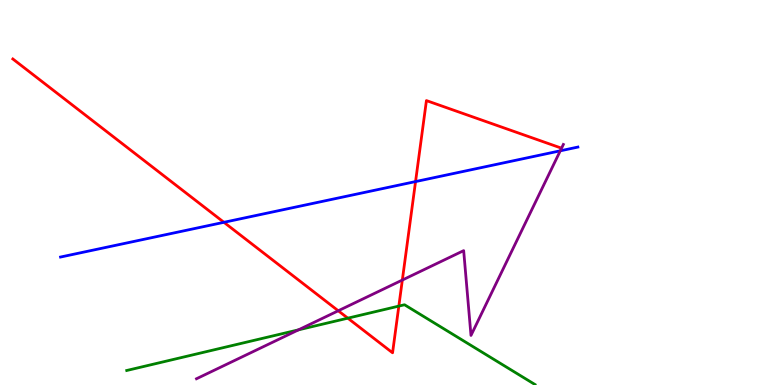[{'lines': ['blue', 'red'], 'intersections': [{'x': 2.89, 'y': 4.23}, {'x': 5.36, 'y': 5.28}]}, {'lines': ['green', 'red'], 'intersections': [{'x': 4.49, 'y': 1.74}, {'x': 5.15, 'y': 2.05}]}, {'lines': ['purple', 'red'], 'intersections': [{'x': 4.36, 'y': 1.93}, {'x': 5.19, 'y': 2.73}]}, {'lines': ['blue', 'green'], 'intersections': []}, {'lines': ['blue', 'purple'], 'intersections': [{'x': 7.23, 'y': 6.08}]}, {'lines': ['green', 'purple'], 'intersections': [{'x': 3.85, 'y': 1.43}]}]